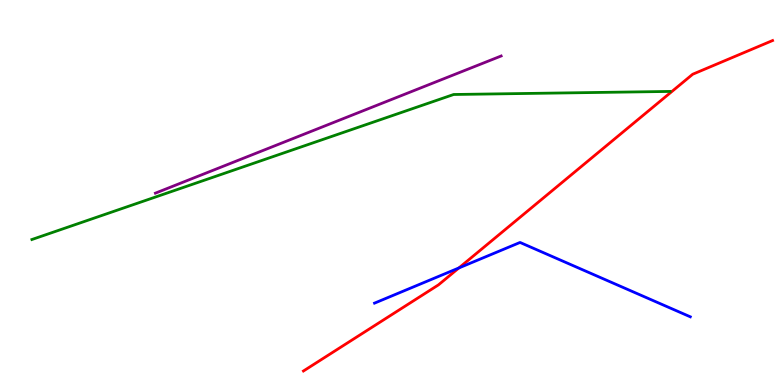[{'lines': ['blue', 'red'], 'intersections': [{'x': 5.92, 'y': 3.04}]}, {'lines': ['green', 'red'], 'intersections': []}, {'lines': ['purple', 'red'], 'intersections': []}, {'lines': ['blue', 'green'], 'intersections': []}, {'lines': ['blue', 'purple'], 'intersections': []}, {'lines': ['green', 'purple'], 'intersections': []}]